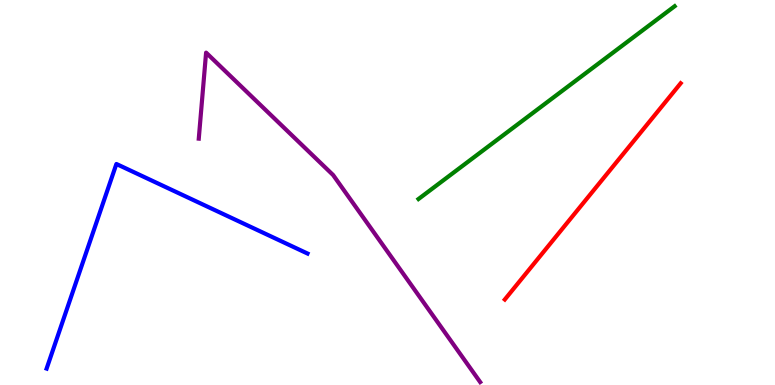[{'lines': ['blue', 'red'], 'intersections': []}, {'lines': ['green', 'red'], 'intersections': []}, {'lines': ['purple', 'red'], 'intersections': []}, {'lines': ['blue', 'green'], 'intersections': []}, {'lines': ['blue', 'purple'], 'intersections': []}, {'lines': ['green', 'purple'], 'intersections': []}]